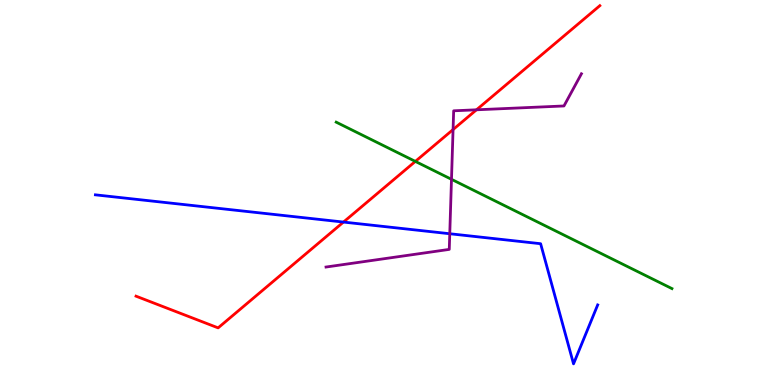[{'lines': ['blue', 'red'], 'intersections': [{'x': 4.43, 'y': 4.23}]}, {'lines': ['green', 'red'], 'intersections': [{'x': 5.36, 'y': 5.81}]}, {'lines': ['purple', 'red'], 'intersections': [{'x': 5.85, 'y': 6.63}, {'x': 6.15, 'y': 7.15}]}, {'lines': ['blue', 'green'], 'intersections': []}, {'lines': ['blue', 'purple'], 'intersections': [{'x': 5.8, 'y': 3.93}]}, {'lines': ['green', 'purple'], 'intersections': [{'x': 5.83, 'y': 5.34}]}]